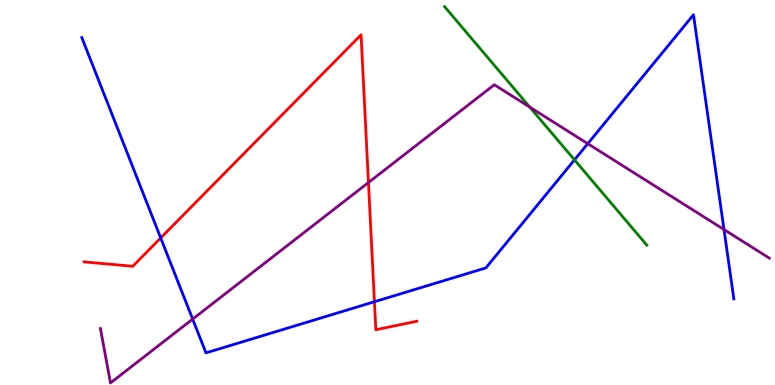[{'lines': ['blue', 'red'], 'intersections': [{'x': 2.07, 'y': 3.82}, {'x': 4.83, 'y': 2.16}]}, {'lines': ['green', 'red'], 'intersections': []}, {'lines': ['purple', 'red'], 'intersections': [{'x': 4.75, 'y': 5.26}]}, {'lines': ['blue', 'green'], 'intersections': [{'x': 7.41, 'y': 5.85}]}, {'lines': ['blue', 'purple'], 'intersections': [{'x': 2.49, 'y': 1.71}, {'x': 7.58, 'y': 6.27}, {'x': 9.34, 'y': 4.04}]}, {'lines': ['green', 'purple'], 'intersections': [{'x': 6.84, 'y': 7.22}]}]